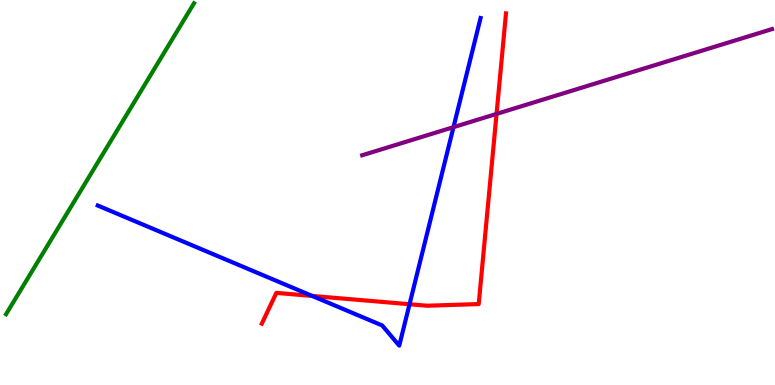[{'lines': ['blue', 'red'], 'intersections': [{'x': 4.03, 'y': 2.31}, {'x': 5.28, 'y': 2.1}]}, {'lines': ['green', 'red'], 'intersections': []}, {'lines': ['purple', 'red'], 'intersections': [{'x': 6.41, 'y': 7.04}]}, {'lines': ['blue', 'green'], 'intersections': []}, {'lines': ['blue', 'purple'], 'intersections': [{'x': 5.85, 'y': 6.7}]}, {'lines': ['green', 'purple'], 'intersections': []}]